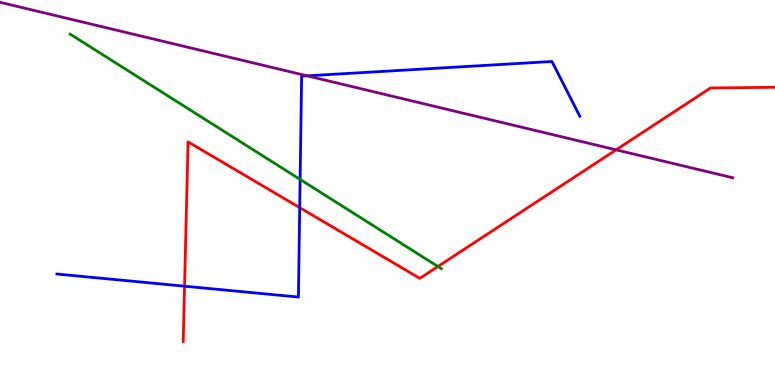[{'lines': ['blue', 'red'], 'intersections': [{'x': 2.38, 'y': 2.57}, {'x': 3.87, 'y': 4.61}]}, {'lines': ['green', 'red'], 'intersections': [{'x': 5.65, 'y': 3.08}]}, {'lines': ['purple', 'red'], 'intersections': [{'x': 7.95, 'y': 6.11}]}, {'lines': ['blue', 'green'], 'intersections': [{'x': 3.87, 'y': 5.34}]}, {'lines': ['blue', 'purple'], 'intersections': [{'x': 3.96, 'y': 8.03}]}, {'lines': ['green', 'purple'], 'intersections': []}]